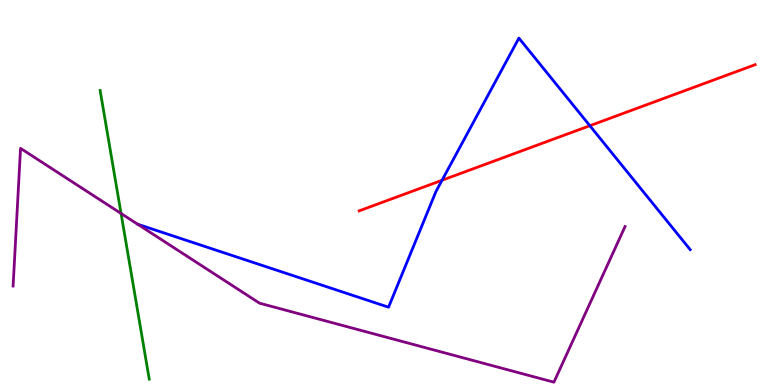[{'lines': ['blue', 'red'], 'intersections': [{'x': 5.7, 'y': 5.32}, {'x': 7.61, 'y': 6.73}]}, {'lines': ['green', 'red'], 'intersections': []}, {'lines': ['purple', 'red'], 'intersections': []}, {'lines': ['blue', 'green'], 'intersections': []}, {'lines': ['blue', 'purple'], 'intersections': [{'x': 1.78, 'y': 4.18}]}, {'lines': ['green', 'purple'], 'intersections': [{'x': 1.56, 'y': 4.46}]}]